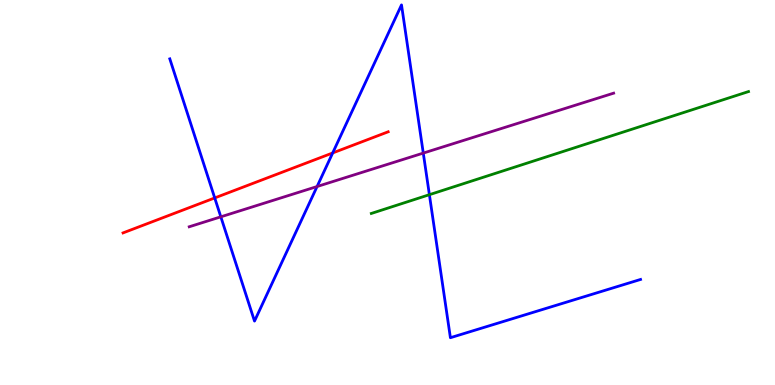[{'lines': ['blue', 'red'], 'intersections': [{'x': 2.77, 'y': 4.86}, {'x': 4.29, 'y': 6.03}]}, {'lines': ['green', 'red'], 'intersections': []}, {'lines': ['purple', 'red'], 'intersections': []}, {'lines': ['blue', 'green'], 'intersections': [{'x': 5.54, 'y': 4.94}]}, {'lines': ['blue', 'purple'], 'intersections': [{'x': 2.85, 'y': 4.37}, {'x': 4.09, 'y': 5.16}, {'x': 5.46, 'y': 6.02}]}, {'lines': ['green', 'purple'], 'intersections': []}]